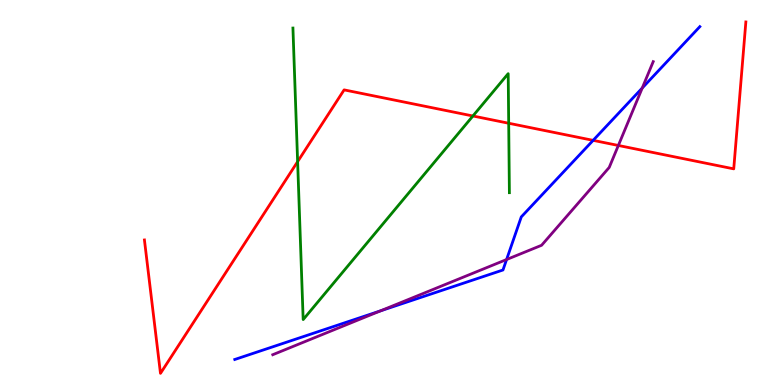[{'lines': ['blue', 'red'], 'intersections': [{'x': 7.65, 'y': 6.35}]}, {'lines': ['green', 'red'], 'intersections': [{'x': 3.84, 'y': 5.8}, {'x': 6.1, 'y': 6.99}, {'x': 6.56, 'y': 6.8}]}, {'lines': ['purple', 'red'], 'intersections': [{'x': 7.98, 'y': 6.22}]}, {'lines': ['blue', 'green'], 'intersections': []}, {'lines': ['blue', 'purple'], 'intersections': [{'x': 4.91, 'y': 1.92}, {'x': 6.54, 'y': 3.26}, {'x': 8.29, 'y': 7.71}]}, {'lines': ['green', 'purple'], 'intersections': []}]